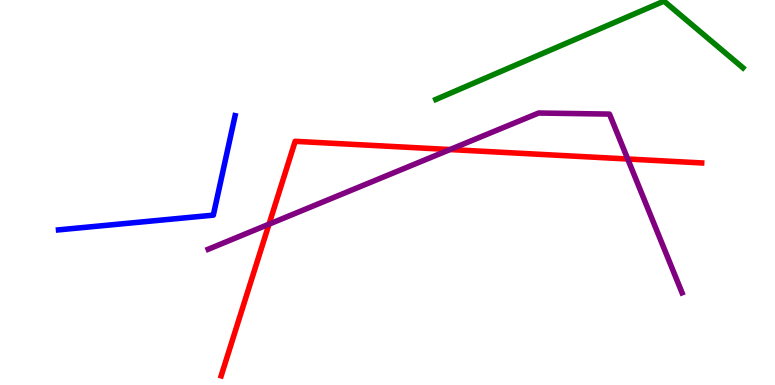[{'lines': ['blue', 'red'], 'intersections': []}, {'lines': ['green', 'red'], 'intersections': []}, {'lines': ['purple', 'red'], 'intersections': [{'x': 3.47, 'y': 4.18}, {'x': 5.81, 'y': 6.12}, {'x': 8.1, 'y': 5.87}]}, {'lines': ['blue', 'green'], 'intersections': []}, {'lines': ['blue', 'purple'], 'intersections': []}, {'lines': ['green', 'purple'], 'intersections': []}]